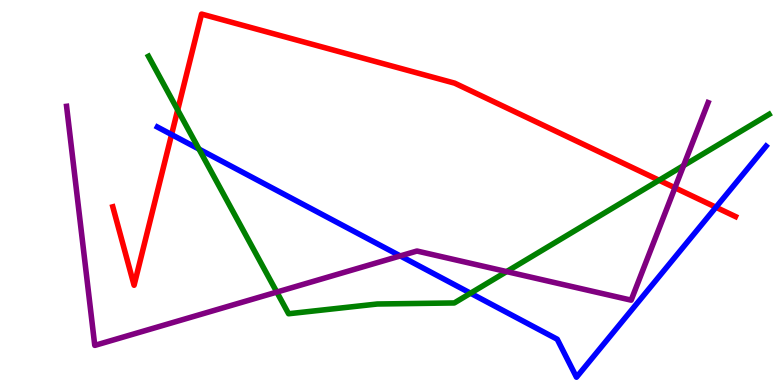[{'lines': ['blue', 'red'], 'intersections': [{'x': 2.21, 'y': 6.51}, {'x': 9.24, 'y': 4.62}]}, {'lines': ['green', 'red'], 'intersections': [{'x': 2.29, 'y': 7.14}, {'x': 8.5, 'y': 5.32}]}, {'lines': ['purple', 'red'], 'intersections': [{'x': 8.71, 'y': 5.12}]}, {'lines': ['blue', 'green'], 'intersections': [{'x': 2.57, 'y': 6.13}, {'x': 6.07, 'y': 2.38}]}, {'lines': ['blue', 'purple'], 'intersections': [{'x': 5.16, 'y': 3.35}]}, {'lines': ['green', 'purple'], 'intersections': [{'x': 3.57, 'y': 2.41}, {'x': 6.54, 'y': 2.95}, {'x': 8.82, 'y': 5.7}]}]